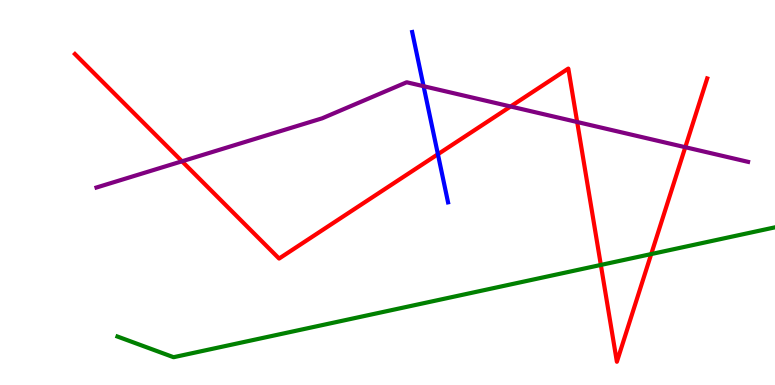[{'lines': ['blue', 'red'], 'intersections': [{'x': 5.65, 'y': 5.99}]}, {'lines': ['green', 'red'], 'intersections': [{'x': 7.75, 'y': 3.12}, {'x': 8.4, 'y': 3.4}]}, {'lines': ['purple', 'red'], 'intersections': [{'x': 2.35, 'y': 5.81}, {'x': 6.59, 'y': 7.23}, {'x': 7.45, 'y': 6.83}, {'x': 8.84, 'y': 6.18}]}, {'lines': ['blue', 'green'], 'intersections': []}, {'lines': ['blue', 'purple'], 'intersections': [{'x': 5.47, 'y': 7.76}]}, {'lines': ['green', 'purple'], 'intersections': []}]